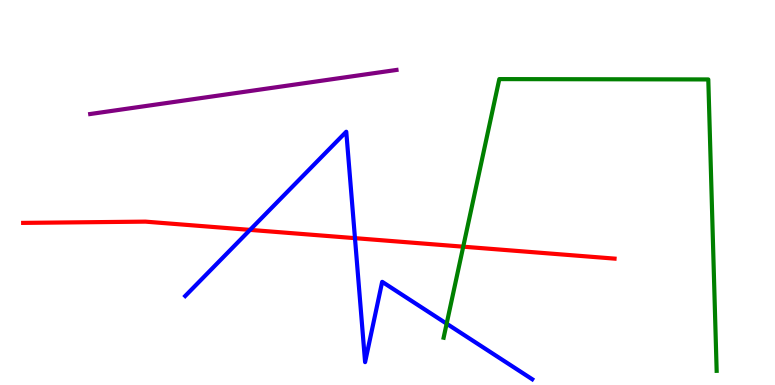[{'lines': ['blue', 'red'], 'intersections': [{'x': 3.23, 'y': 4.03}, {'x': 4.58, 'y': 3.81}]}, {'lines': ['green', 'red'], 'intersections': [{'x': 5.98, 'y': 3.59}]}, {'lines': ['purple', 'red'], 'intersections': []}, {'lines': ['blue', 'green'], 'intersections': [{'x': 5.76, 'y': 1.59}]}, {'lines': ['blue', 'purple'], 'intersections': []}, {'lines': ['green', 'purple'], 'intersections': []}]